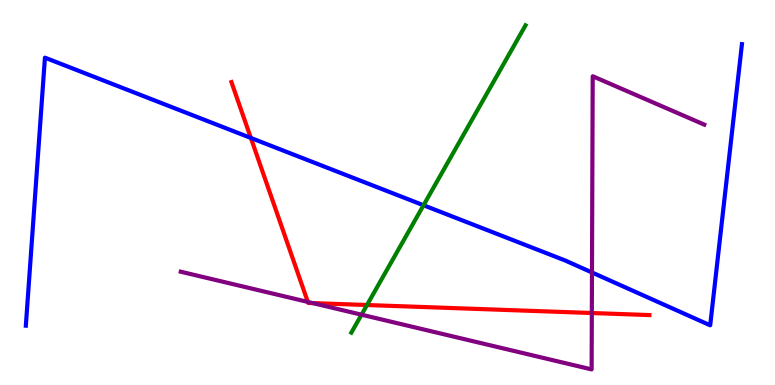[{'lines': ['blue', 'red'], 'intersections': [{'x': 3.24, 'y': 6.42}]}, {'lines': ['green', 'red'], 'intersections': [{'x': 4.74, 'y': 2.08}]}, {'lines': ['purple', 'red'], 'intersections': [{'x': 3.97, 'y': 2.16}, {'x': 4.03, 'y': 2.13}, {'x': 7.64, 'y': 1.87}]}, {'lines': ['blue', 'green'], 'intersections': [{'x': 5.47, 'y': 4.67}]}, {'lines': ['blue', 'purple'], 'intersections': [{'x': 7.64, 'y': 2.92}]}, {'lines': ['green', 'purple'], 'intersections': [{'x': 4.66, 'y': 1.83}]}]